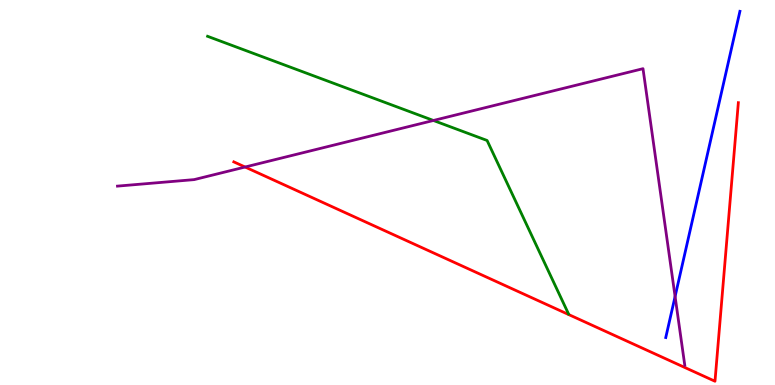[{'lines': ['blue', 'red'], 'intersections': []}, {'lines': ['green', 'red'], 'intersections': []}, {'lines': ['purple', 'red'], 'intersections': [{'x': 3.16, 'y': 5.66}]}, {'lines': ['blue', 'green'], 'intersections': []}, {'lines': ['blue', 'purple'], 'intersections': [{'x': 8.71, 'y': 2.3}]}, {'lines': ['green', 'purple'], 'intersections': [{'x': 5.59, 'y': 6.87}]}]